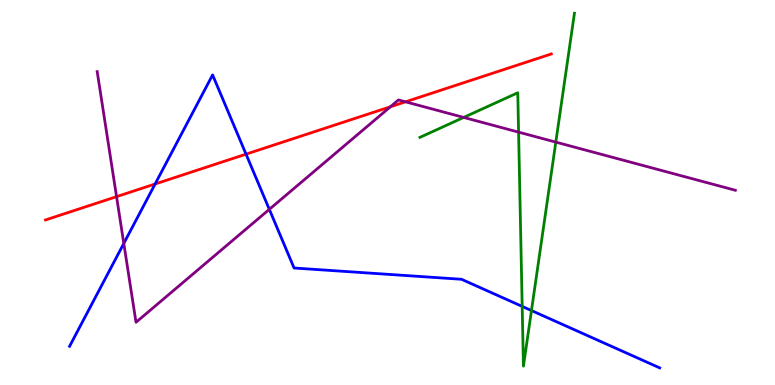[{'lines': ['blue', 'red'], 'intersections': [{'x': 2.0, 'y': 5.22}, {'x': 3.17, 'y': 6.0}]}, {'lines': ['green', 'red'], 'intersections': []}, {'lines': ['purple', 'red'], 'intersections': [{'x': 1.5, 'y': 4.89}, {'x': 5.04, 'y': 7.23}, {'x': 5.23, 'y': 7.36}]}, {'lines': ['blue', 'green'], 'intersections': [{'x': 6.74, 'y': 2.04}, {'x': 6.86, 'y': 1.93}]}, {'lines': ['blue', 'purple'], 'intersections': [{'x': 1.6, 'y': 3.68}, {'x': 3.48, 'y': 4.56}]}, {'lines': ['green', 'purple'], 'intersections': [{'x': 5.98, 'y': 6.95}, {'x': 6.69, 'y': 6.57}, {'x': 7.17, 'y': 6.31}]}]